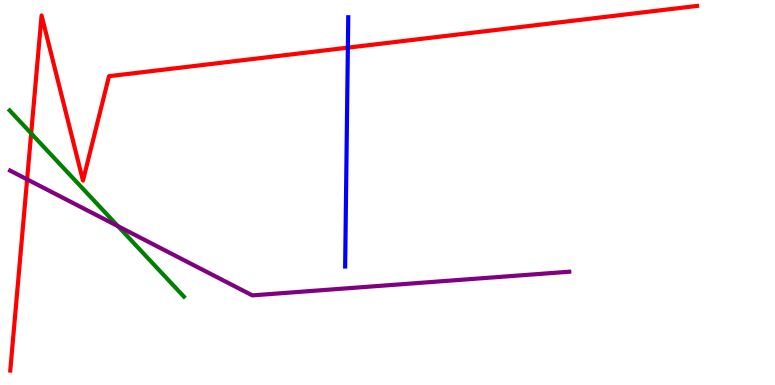[{'lines': ['blue', 'red'], 'intersections': [{'x': 4.49, 'y': 8.76}]}, {'lines': ['green', 'red'], 'intersections': [{'x': 0.402, 'y': 6.53}]}, {'lines': ['purple', 'red'], 'intersections': [{'x': 0.35, 'y': 5.34}]}, {'lines': ['blue', 'green'], 'intersections': []}, {'lines': ['blue', 'purple'], 'intersections': []}, {'lines': ['green', 'purple'], 'intersections': [{'x': 1.52, 'y': 4.13}]}]